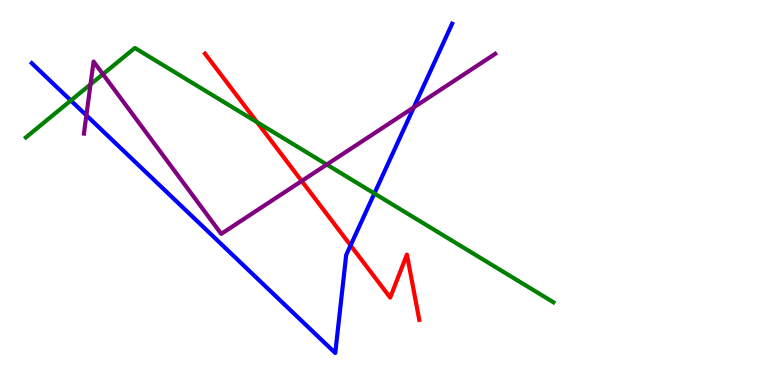[{'lines': ['blue', 'red'], 'intersections': [{'x': 4.52, 'y': 3.63}]}, {'lines': ['green', 'red'], 'intersections': [{'x': 3.32, 'y': 6.83}]}, {'lines': ['purple', 'red'], 'intersections': [{'x': 3.89, 'y': 5.3}]}, {'lines': ['blue', 'green'], 'intersections': [{'x': 0.914, 'y': 7.39}, {'x': 4.83, 'y': 4.97}]}, {'lines': ['blue', 'purple'], 'intersections': [{'x': 1.11, 'y': 7.0}, {'x': 5.34, 'y': 7.21}]}, {'lines': ['green', 'purple'], 'intersections': [{'x': 1.17, 'y': 7.81}, {'x': 1.33, 'y': 8.07}, {'x': 4.22, 'y': 5.73}]}]